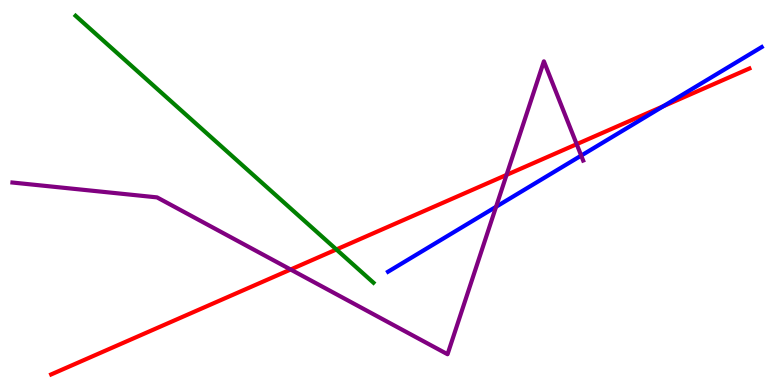[{'lines': ['blue', 'red'], 'intersections': [{'x': 8.56, 'y': 7.24}]}, {'lines': ['green', 'red'], 'intersections': [{'x': 4.34, 'y': 3.52}]}, {'lines': ['purple', 'red'], 'intersections': [{'x': 3.75, 'y': 3.0}, {'x': 6.54, 'y': 5.46}, {'x': 7.44, 'y': 6.26}]}, {'lines': ['blue', 'green'], 'intersections': []}, {'lines': ['blue', 'purple'], 'intersections': [{'x': 6.4, 'y': 4.63}, {'x': 7.5, 'y': 5.96}]}, {'lines': ['green', 'purple'], 'intersections': []}]